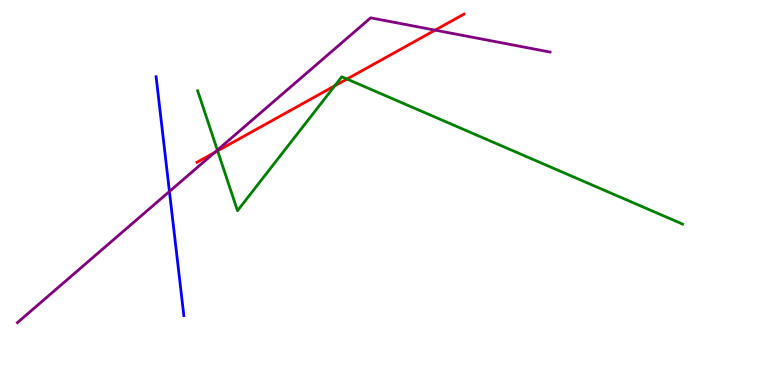[{'lines': ['blue', 'red'], 'intersections': []}, {'lines': ['green', 'red'], 'intersections': [{'x': 2.81, 'y': 6.08}, {'x': 4.32, 'y': 7.77}, {'x': 4.48, 'y': 7.95}]}, {'lines': ['purple', 'red'], 'intersections': [{'x': 2.77, 'y': 6.04}, {'x': 5.61, 'y': 9.22}]}, {'lines': ['blue', 'green'], 'intersections': []}, {'lines': ['blue', 'purple'], 'intersections': [{'x': 2.19, 'y': 5.03}]}, {'lines': ['green', 'purple'], 'intersections': [{'x': 2.8, 'y': 6.1}]}]